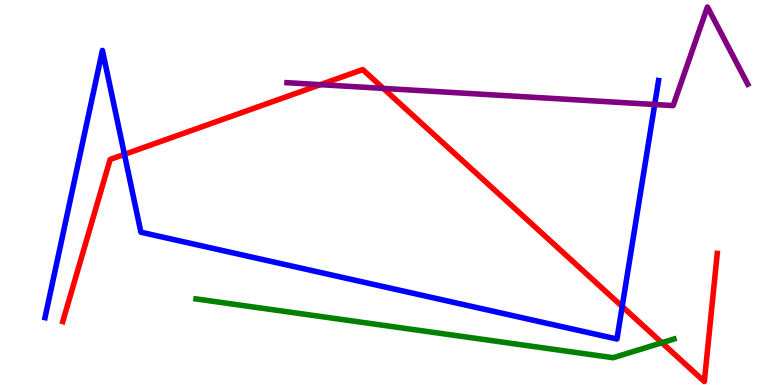[{'lines': ['blue', 'red'], 'intersections': [{'x': 1.61, 'y': 5.99}, {'x': 8.03, 'y': 2.04}]}, {'lines': ['green', 'red'], 'intersections': [{'x': 8.54, 'y': 1.1}]}, {'lines': ['purple', 'red'], 'intersections': [{'x': 4.13, 'y': 7.8}, {'x': 4.95, 'y': 7.7}]}, {'lines': ['blue', 'green'], 'intersections': []}, {'lines': ['blue', 'purple'], 'intersections': [{'x': 8.45, 'y': 7.29}]}, {'lines': ['green', 'purple'], 'intersections': []}]